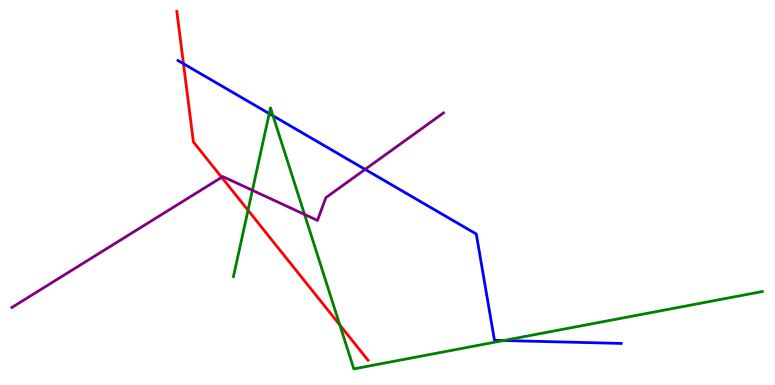[{'lines': ['blue', 'red'], 'intersections': [{'x': 2.37, 'y': 8.34}]}, {'lines': ['green', 'red'], 'intersections': [{'x': 3.2, 'y': 4.54}, {'x': 4.39, 'y': 1.56}]}, {'lines': ['purple', 'red'], 'intersections': [{'x': 2.86, 'y': 5.39}]}, {'lines': ['blue', 'green'], 'intersections': [{'x': 3.47, 'y': 7.05}, {'x': 3.52, 'y': 6.99}, {'x': 6.5, 'y': 1.15}]}, {'lines': ['blue', 'purple'], 'intersections': [{'x': 4.71, 'y': 5.6}]}, {'lines': ['green', 'purple'], 'intersections': [{'x': 3.26, 'y': 5.06}, {'x': 3.93, 'y': 4.43}]}]